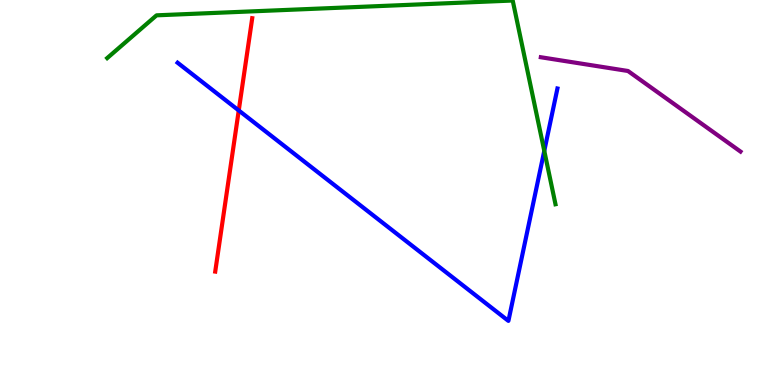[{'lines': ['blue', 'red'], 'intersections': [{'x': 3.08, 'y': 7.13}]}, {'lines': ['green', 'red'], 'intersections': []}, {'lines': ['purple', 'red'], 'intersections': []}, {'lines': ['blue', 'green'], 'intersections': [{'x': 7.02, 'y': 6.08}]}, {'lines': ['blue', 'purple'], 'intersections': []}, {'lines': ['green', 'purple'], 'intersections': []}]